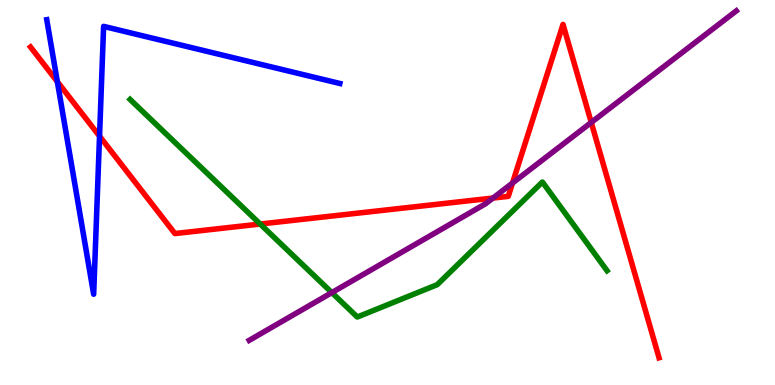[{'lines': ['blue', 'red'], 'intersections': [{'x': 0.74, 'y': 7.88}, {'x': 1.28, 'y': 6.46}]}, {'lines': ['green', 'red'], 'intersections': [{'x': 3.36, 'y': 4.18}]}, {'lines': ['purple', 'red'], 'intersections': [{'x': 6.36, 'y': 4.86}, {'x': 6.61, 'y': 5.25}, {'x': 7.63, 'y': 6.82}]}, {'lines': ['blue', 'green'], 'intersections': []}, {'lines': ['blue', 'purple'], 'intersections': []}, {'lines': ['green', 'purple'], 'intersections': [{'x': 4.28, 'y': 2.4}]}]